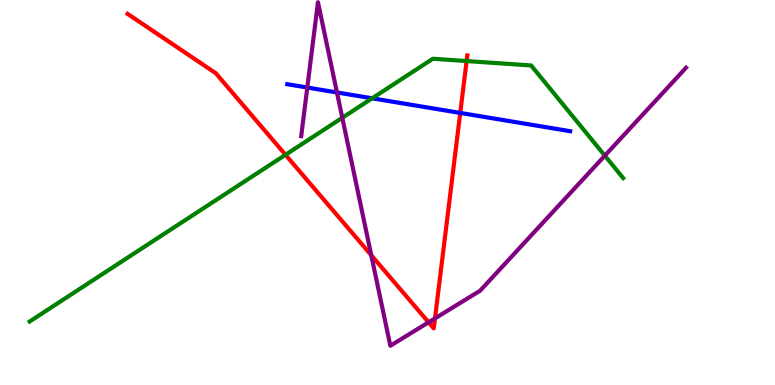[{'lines': ['blue', 'red'], 'intersections': [{'x': 5.94, 'y': 7.07}]}, {'lines': ['green', 'red'], 'intersections': [{'x': 3.68, 'y': 5.98}, {'x': 6.02, 'y': 8.41}]}, {'lines': ['purple', 'red'], 'intersections': [{'x': 4.79, 'y': 3.37}, {'x': 5.53, 'y': 1.63}, {'x': 5.61, 'y': 1.73}]}, {'lines': ['blue', 'green'], 'intersections': [{'x': 4.8, 'y': 7.45}]}, {'lines': ['blue', 'purple'], 'intersections': [{'x': 3.97, 'y': 7.73}, {'x': 4.35, 'y': 7.6}]}, {'lines': ['green', 'purple'], 'intersections': [{'x': 4.42, 'y': 6.94}, {'x': 7.8, 'y': 5.96}]}]